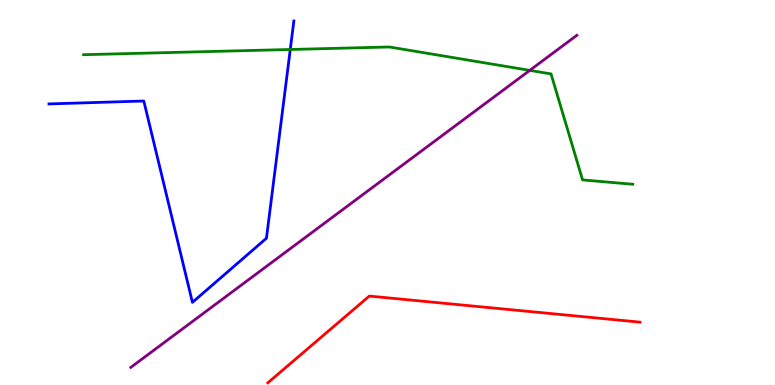[{'lines': ['blue', 'red'], 'intersections': []}, {'lines': ['green', 'red'], 'intersections': []}, {'lines': ['purple', 'red'], 'intersections': []}, {'lines': ['blue', 'green'], 'intersections': [{'x': 3.75, 'y': 8.71}]}, {'lines': ['blue', 'purple'], 'intersections': []}, {'lines': ['green', 'purple'], 'intersections': [{'x': 6.84, 'y': 8.17}]}]